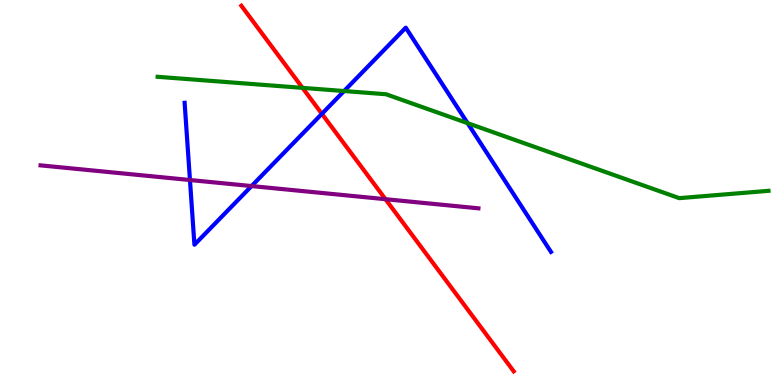[{'lines': ['blue', 'red'], 'intersections': [{'x': 4.15, 'y': 7.04}]}, {'lines': ['green', 'red'], 'intersections': [{'x': 3.9, 'y': 7.72}]}, {'lines': ['purple', 'red'], 'intersections': [{'x': 4.97, 'y': 4.83}]}, {'lines': ['blue', 'green'], 'intersections': [{'x': 4.44, 'y': 7.64}, {'x': 6.03, 'y': 6.8}]}, {'lines': ['blue', 'purple'], 'intersections': [{'x': 2.45, 'y': 5.32}, {'x': 3.25, 'y': 5.17}]}, {'lines': ['green', 'purple'], 'intersections': []}]